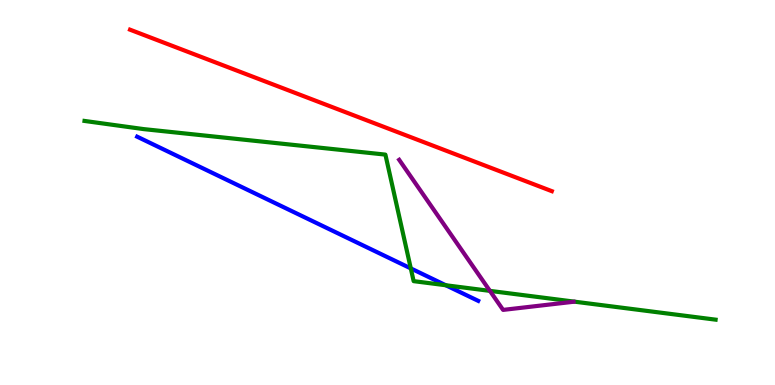[{'lines': ['blue', 'red'], 'intersections': []}, {'lines': ['green', 'red'], 'intersections': []}, {'lines': ['purple', 'red'], 'intersections': []}, {'lines': ['blue', 'green'], 'intersections': [{'x': 5.3, 'y': 3.03}, {'x': 5.75, 'y': 2.59}]}, {'lines': ['blue', 'purple'], 'intersections': []}, {'lines': ['green', 'purple'], 'intersections': [{'x': 6.32, 'y': 2.44}]}]